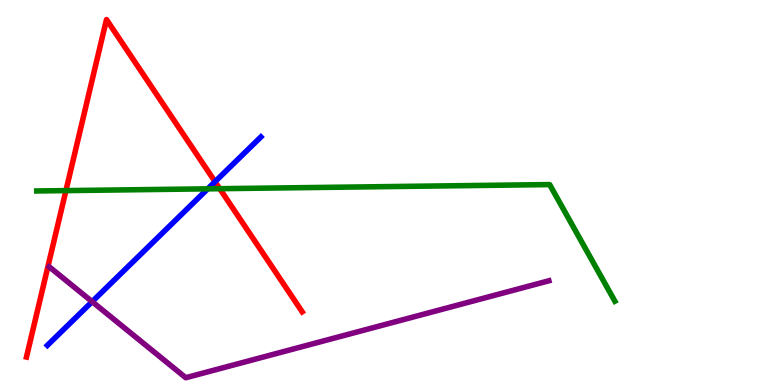[{'lines': ['blue', 'red'], 'intersections': [{'x': 2.77, 'y': 5.28}]}, {'lines': ['green', 'red'], 'intersections': [{'x': 0.851, 'y': 5.05}, {'x': 2.84, 'y': 5.1}]}, {'lines': ['purple', 'red'], 'intersections': []}, {'lines': ['blue', 'green'], 'intersections': [{'x': 2.68, 'y': 5.1}]}, {'lines': ['blue', 'purple'], 'intersections': [{'x': 1.19, 'y': 2.16}]}, {'lines': ['green', 'purple'], 'intersections': []}]